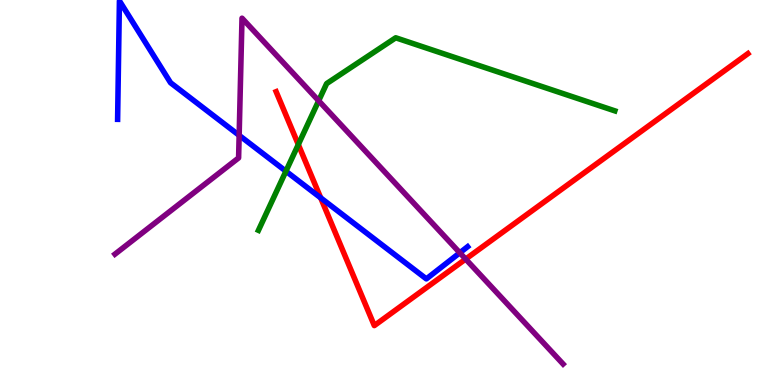[{'lines': ['blue', 'red'], 'intersections': [{'x': 4.14, 'y': 4.86}]}, {'lines': ['green', 'red'], 'intersections': [{'x': 3.85, 'y': 6.25}]}, {'lines': ['purple', 'red'], 'intersections': [{'x': 6.01, 'y': 3.27}]}, {'lines': ['blue', 'green'], 'intersections': [{'x': 3.69, 'y': 5.55}]}, {'lines': ['blue', 'purple'], 'intersections': [{'x': 3.09, 'y': 6.48}, {'x': 5.93, 'y': 3.43}]}, {'lines': ['green', 'purple'], 'intersections': [{'x': 4.11, 'y': 7.38}]}]